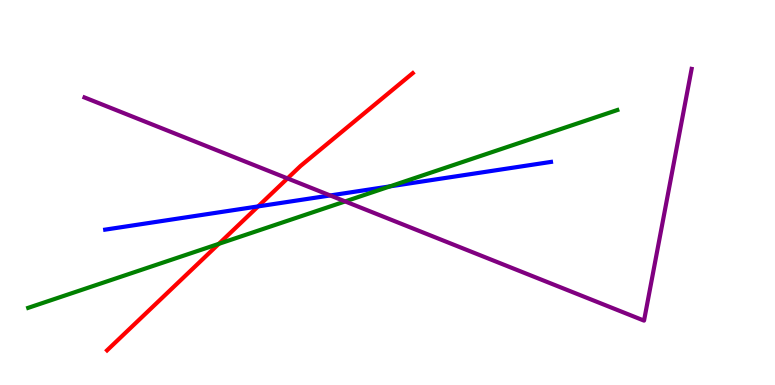[{'lines': ['blue', 'red'], 'intersections': [{'x': 3.33, 'y': 4.64}]}, {'lines': ['green', 'red'], 'intersections': [{'x': 2.82, 'y': 3.67}]}, {'lines': ['purple', 'red'], 'intersections': [{'x': 3.71, 'y': 5.37}]}, {'lines': ['blue', 'green'], 'intersections': [{'x': 5.03, 'y': 5.16}]}, {'lines': ['blue', 'purple'], 'intersections': [{'x': 4.26, 'y': 4.92}]}, {'lines': ['green', 'purple'], 'intersections': [{'x': 4.45, 'y': 4.77}]}]